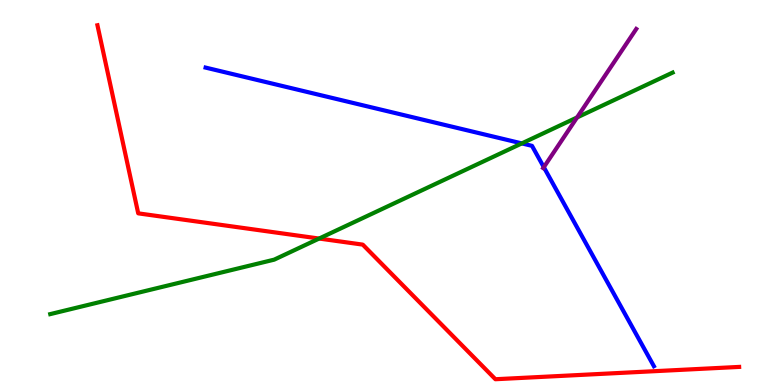[{'lines': ['blue', 'red'], 'intersections': []}, {'lines': ['green', 'red'], 'intersections': [{'x': 4.12, 'y': 3.8}]}, {'lines': ['purple', 'red'], 'intersections': []}, {'lines': ['blue', 'green'], 'intersections': [{'x': 6.73, 'y': 6.28}]}, {'lines': ['blue', 'purple'], 'intersections': [{'x': 7.02, 'y': 5.66}]}, {'lines': ['green', 'purple'], 'intersections': [{'x': 7.45, 'y': 6.95}]}]